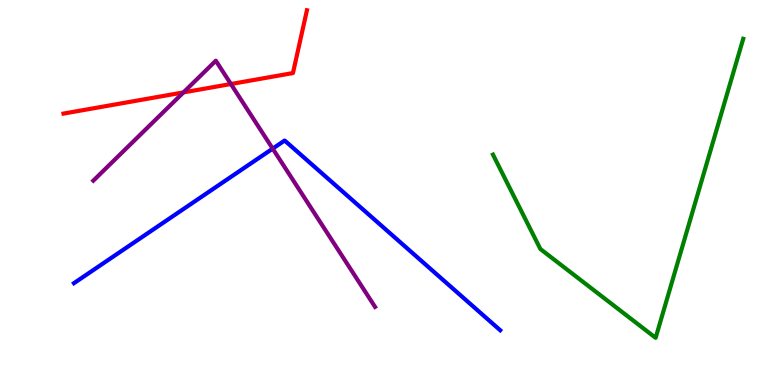[{'lines': ['blue', 'red'], 'intersections': []}, {'lines': ['green', 'red'], 'intersections': []}, {'lines': ['purple', 'red'], 'intersections': [{'x': 2.37, 'y': 7.6}, {'x': 2.98, 'y': 7.82}]}, {'lines': ['blue', 'green'], 'intersections': []}, {'lines': ['blue', 'purple'], 'intersections': [{'x': 3.52, 'y': 6.14}]}, {'lines': ['green', 'purple'], 'intersections': []}]